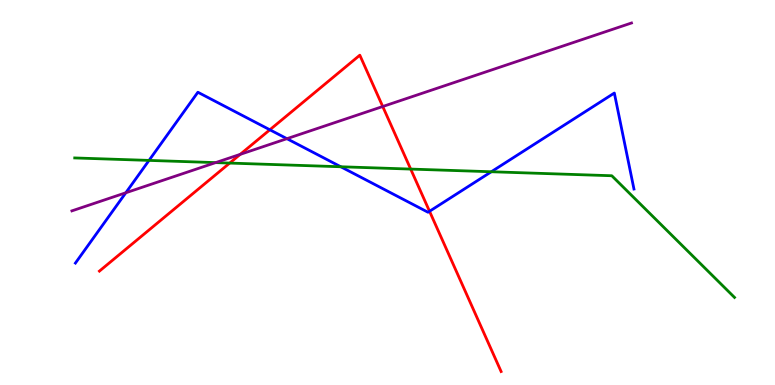[{'lines': ['blue', 'red'], 'intersections': [{'x': 3.48, 'y': 6.63}, {'x': 5.54, 'y': 4.51}]}, {'lines': ['green', 'red'], 'intersections': [{'x': 2.96, 'y': 5.76}, {'x': 5.3, 'y': 5.61}]}, {'lines': ['purple', 'red'], 'intersections': [{'x': 3.1, 'y': 5.99}, {'x': 4.94, 'y': 7.23}]}, {'lines': ['blue', 'green'], 'intersections': [{'x': 1.92, 'y': 5.83}, {'x': 4.4, 'y': 5.67}, {'x': 6.34, 'y': 5.54}]}, {'lines': ['blue', 'purple'], 'intersections': [{'x': 1.62, 'y': 4.99}, {'x': 3.7, 'y': 6.4}]}, {'lines': ['green', 'purple'], 'intersections': [{'x': 2.78, 'y': 5.78}]}]